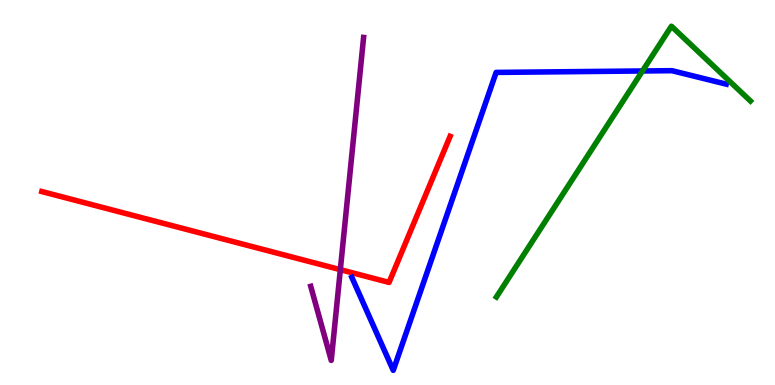[{'lines': ['blue', 'red'], 'intersections': []}, {'lines': ['green', 'red'], 'intersections': []}, {'lines': ['purple', 'red'], 'intersections': [{'x': 4.39, 'y': 3.0}]}, {'lines': ['blue', 'green'], 'intersections': [{'x': 8.29, 'y': 8.16}]}, {'lines': ['blue', 'purple'], 'intersections': []}, {'lines': ['green', 'purple'], 'intersections': []}]